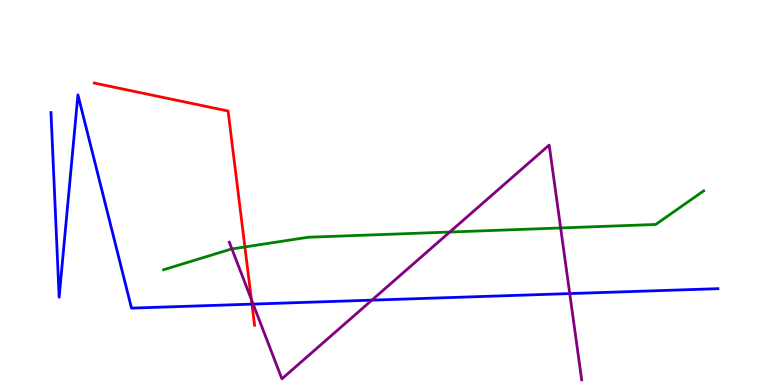[{'lines': ['blue', 'red'], 'intersections': [{'x': 3.25, 'y': 2.1}]}, {'lines': ['green', 'red'], 'intersections': [{'x': 3.16, 'y': 3.59}]}, {'lines': ['purple', 'red'], 'intersections': [{'x': 3.24, 'y': 2.22}]}, {'lines': ['blue', 'green'], 'intersections': []}, {'lines': ['blue', 'purple'], 'intersections': [{'x': 3.27, 'y': 2.1}, {'x': 4.8, 'y': 2.2}, {'x': 7.35, 'y': 2.37}]}, {'lines': ['green', 'purple'], 'intersections': [{'x': 2.99, 'y': 3.53}, {'x': 5.8, 'y': 3.97}, {'x': 7.23, 'y': 4.08}]}]